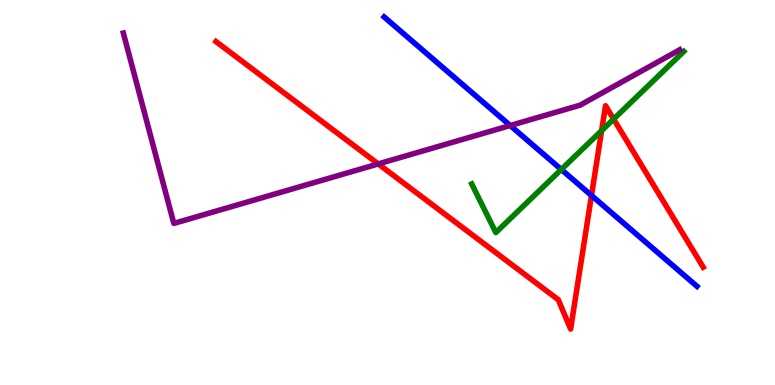[{'lines': ['blue', 'red'], 'intersections': [{'x': 7.63, 'y': 4.92}]}, {'lines': ['green', 'red'], 'intersections': [{'x': 7.76, 'y': 6.61}, {'x': 7.92, 'y': 6.91}]}, {'lines': ['purple', 'red'], 'intersections': [{'x': 4.88, 'y': 5.74}]}, {'lines': ['blue', 'green'], 'intersections': [{'x': 7.24, 'y': 5.6}]}, {'lines': ['blue', 'purple'], 'intersections': [{'x': 6.58, 'y': 6.74}]}, {'lines': ['green', 'purple'], 'intersections': []}]